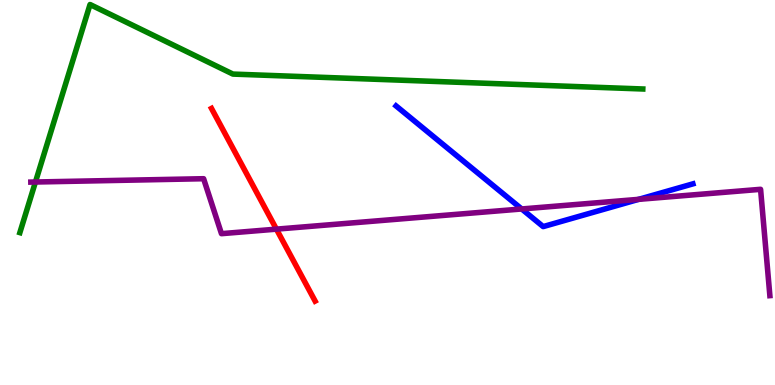[{'lines': ['blue', 'red'], 'intersections': []}, {'lines': ['green', 'red'], 'intersections': []}, {'lines': ['purple', 'red'], 'intersections': [{'x': 3.57, 'y': 4.05}]}, {'lines': ['blue', 'green'], 'intersections': []}, {'lines': ['blue', 'purple'], 'intersections': [{'x': 6.73, 'y': 4.57}, {'x': 8.24, 'y': 4.82}]}, {'lines': ['green', 'purple'], 'intersections': [{'x': 0.457, 'y': 5.27}]}]